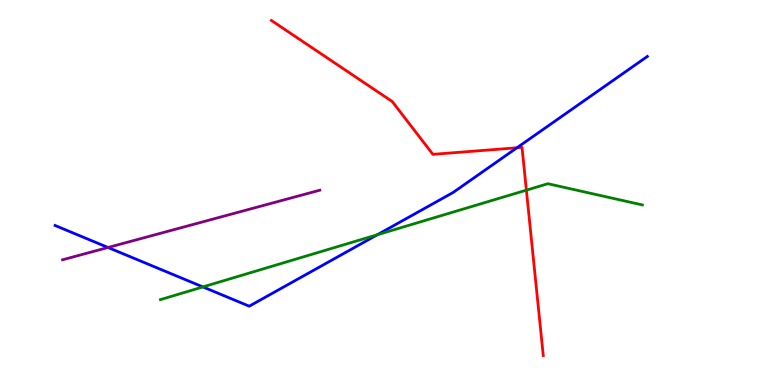[{'lines': ['blue', 'red'], 'intersections': [{'x': 6.67, 'y': 6.16}]}, {'lines': ['green', 'red'], 'intersections': [{'x': 6.79, 'y': 5.06}]}, {'lines': ['purple', 'red'], 'intersections': []}, {'lines': ['blue', 'green'], 'intersections': [{'x': 2.62, 'y': 2.55}, {'x': 4.87, 'y': 3.9}]}, {'lines': ['blue', 'purple'], 'intersections': [{'x': 1.39, 'y': 3.57}]}, {'lines': ['green', 'purple'], 'intersections': []}]